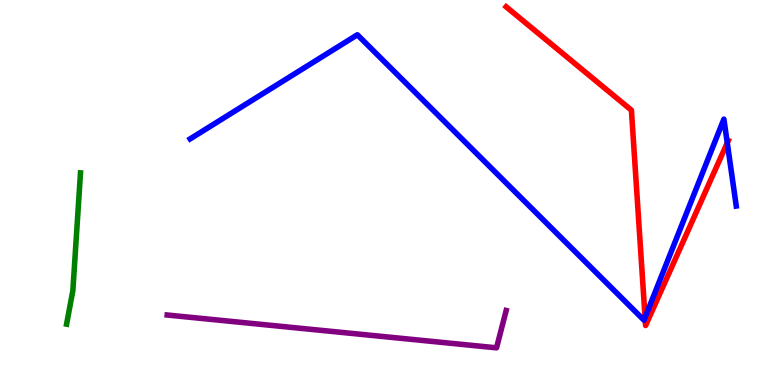[{'lines': ['blue', 'red'], 'intersections': [{'x': 8.32, 'y': 1.75}, {'x': 9.38, 'y': 6.29}]}, {'lines': ['green', 'red'], 'intersections': []}, {'lines': ['purple', 'red'], 'intersections': []}, {'lines': ['blue', 'green'], 'intersections': []}, {'lines': ['blue', 'purple'], 'intersections': []}, {'lines': ['green', 'purple'], 'intersections': []}]